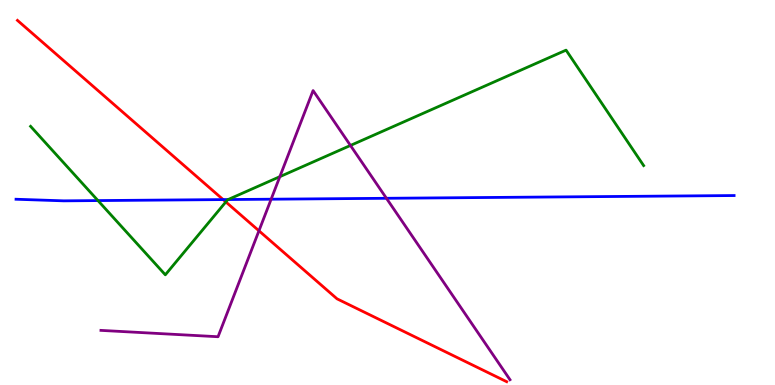[{'lines': ['blue', 'red'], 'intersections': [{'x': 2.88, 'y': 4.82}]}, {'lines': ['green', 'red'], 'intersections': [{'x': 2.91, 'y': 4.76}]}, {'lines': ['purple', 'red'], 'intersections': [{'x': 3.34, 'y': 4.01}]}, {'lines': ['blue', 'green'], 'intersections': [{'x': 1.26, 'y': 4.79}, {'x': 2.94, 'y': 4.82}]}, {'lines': ['blue', 'purple'], 'intersections': [{'x': 3.5, 'y': 4.83}, {'x': 4.99, 'y': 4.85}]}, {'lines': ['green', 'purple'], 'intersections': [{'x': 3.61, 'y': 5.41}, {'x': 4.52, 'y': 6.22}]}]